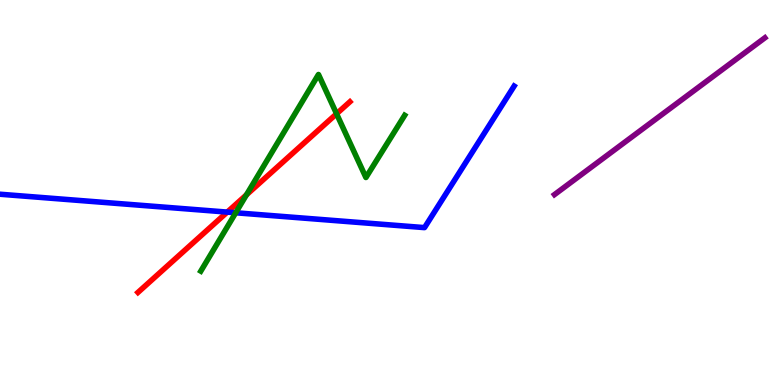[{'lines': ['blue', 'red'], 'intersections': [{'x': 2.93, 'y': 4.49}]}, {'lines': ['green', 'red'], 'intersections': [{'x': 3.18, 'y': 4.94}, {'x': 4.34, 'y': 7.04}]}, {'lines': ['purple', 'red'], 'intersections': []}, {'lines': ['blue', 'green'], 'intersections': [{'x': 3.04, 'y': 4.47}]}, {'lines': ['blue', 'purple'], 'intersections': []}, {'lines': ['green', 'purple'], 'intersections': []}]